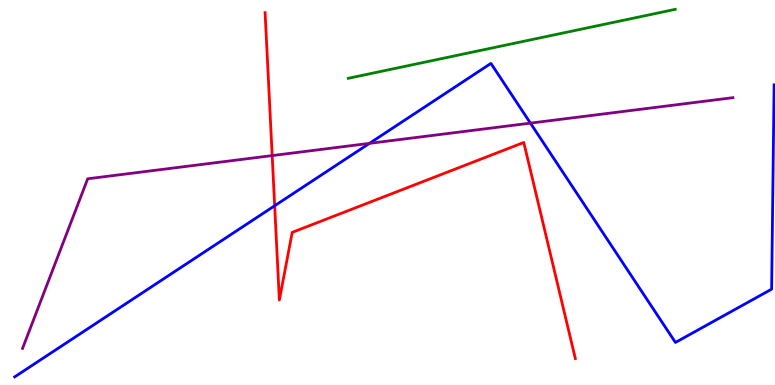[{'lines': ['blue', 'red'], 'intersections': [{'x': 3.54, 'y': 4.66}]}, {'lines': ['green', 'red'], 'intersections': []}, {'lines': ['purple', 'red'], 'intersections': [{'x': 3.51, 'y': 5.96}]}, {'lines': ['blue', 'green'], 'intersections': []}, {'lines': ['blue', 'purple'], 'intersections': [{'x': 4.77, 'y': 6.28}, {'x': 6.84, 'y': 6.8}]}, {'lines': ['green', 'purple'], 'intersections': []}]